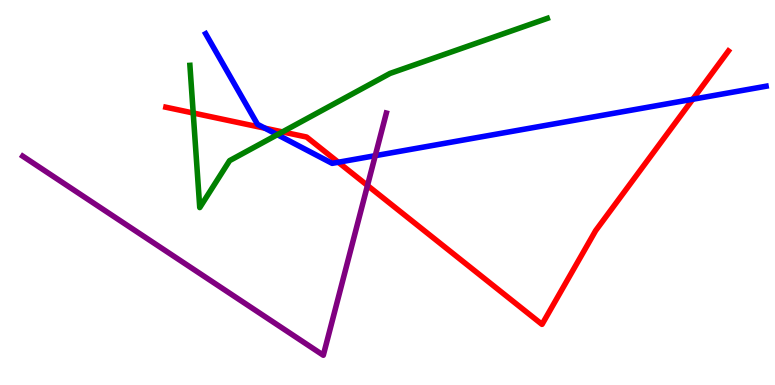[{'lines': ['blue', 'red'], 'intersections': [{'x': 3.42, 'y': 6.67}, {'x': 4.36, 'y': 5.79}, {'x': 8.94, 'y': 7.42}]}, {'lines': ['green', 'red'], 'intersections': [{'x': 2.49, 'y': 7.06}, {'x': 3.64, 'y': 6.57}]}, {'lines': ['purple', 'red'], 'intersections': [{'x': 4.74, 'y': 5.18}]}, {'lines': ['blue', 'green'], 'intersections': [{'x': 3.58, 'y': 6.5}]}, {'lines': ['blue', 'purple'], 'intersections': [{'x': 4.84, 'y': 5.96}]}, {'lines': ['green', 'purple'], 'intersections': []}]